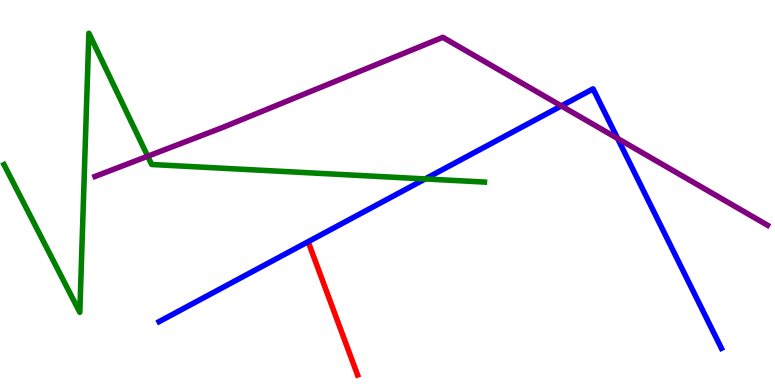[{'lines': ['blue', 'red'], 'intersections': []}, {'lines': ['green', 'red'], 'intersections': []}, {'lines': ['purple', 'red'], 'intersections': []}, {'lines': ['blue', 'green'], 'intersections': [{'x': 5.49, 'y': 5.35}]}, {'lines': ['blue', 'purple'], 'intersections': [{'x': 7.24, 'y': 7.25}, {'x': 7.97, 'y': 6.4}]}, {'lines': ['green', 'purple'], 'intersections': [{'x': 1.91, 'y': 5.94}]}]